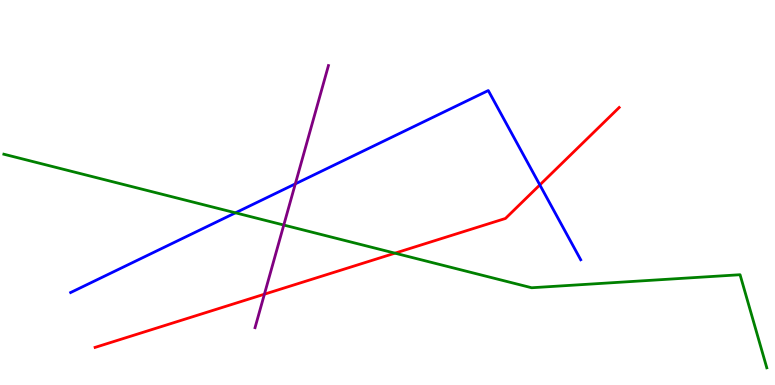[{'lines': ['blue', 'red'], 'intersections': [{'x': 6.97, 'y': 5.2}]}, {'lines': ['green', 'red'], 'intersections': [{'x': 5.1, 'y': 3.42}]}, {'lines': ['purple', 'red'], 'intersections': [{'x': 3.41, 'y': 2.36}]}, {'lines': ['blue', 'green'], 'intersections': [{'x': 3.04, 'y': 4.47}]}, {'lines': ['blue', 'purple'], 'intersections': [{'x': 3.81, 'y': 5.22}]}, {'lines': ['green', 'purple'], 'intersections': [{'x': 3.66, 'y': 4.15}]}]